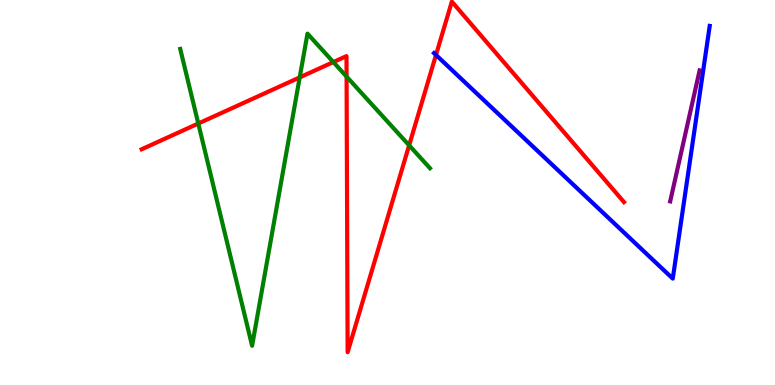[{'lines': ['blue', 'red'], 'intersections': [{'x': 5.63, 'y': 8.57}]}, {'lines': ['green', 'red'], 'intersections': [{'x': 2.56, 'y': 6.79}, {'x': 3.87, 'y': 7.99}, {'x': 4.3, 'y': 8.39}, {'x': 4.47, 'y': 8.01}, {'x': 5.28, 'y': 6.23}]}, {'lines': ['purple', 'red'], 'intersections': []}, {'lines': ['blue', 'green'], 'intersections': []}, {'lines': ['blue', 'purple'], 'intersections': []}, {'lines': ['green', 'purple'], 'intersections': []}]